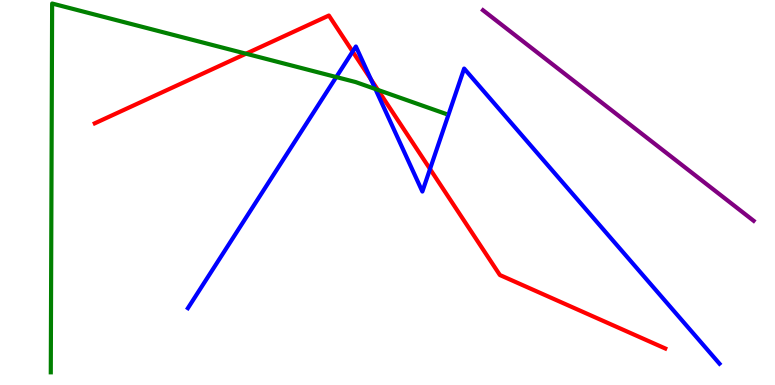[{'lines': ['blue', 'red'], 'intersections': [{'x': 4.55, 'y': 8.66}, {'x': 4.79, 'y': 7.94}, {'x': 5.55, 'y': 5.61}]}, {'lines': ['green', 'red'], 'intersections': [{'x': 3.17, 'y': 8.61}, {'x': 4.88, 'y': 7.66}]}, {'lines': ['purple', 'red'], 'intersections': []}, {'lines': ['blue', 'green'], 'intersections': [{'x': 4.34, 'y': 8.0}, {'x': 4.84, 'y': 7.69}]}, {'lines': ['blue', 'purple'], 'intersections': []}, {'lines': ['green', 'purple'], 'intersections': []}]